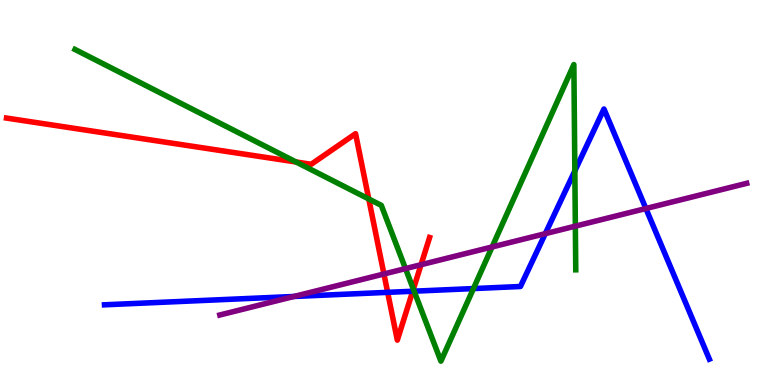[{'lines': ['blue', 'red'], 'intersections': [{'x': 5.0, 'y': 2.41}, {'x': 5.33, 'y': 2.44}]}, {'lines': ['green', 'red'], 'intersections': [{'x': 3.82, 'y': 5.79}, {'x': 4.76, 'y': 4.83}, {'x': 5.33, 'y': 2.49}]}, {'lines': ['purple', 'red'], 'intersections': [{'x': 4.95, 'y': 2.88}, {'x': 5.43, 'y': 3.12}]}, {'lines': ['blue', 'green'], 'intersections': [{'x': 5.34, 'y': 2.44}, {'x': 6.11, 'y': 2.5}, {'x': 7.42, 'y': 5.56}]}, {'lines': ['blue', 'purple'], 'intersections': [{'x': 3.79, 'y': 2.3}, {'x': 7.04, 'y': 3.93}, {'x': 8.33, 'y': 4.58}]}, {'lines': ['green', 'purple'], 'intersections': [{'x': 5.23, 'y': 3.02}, {'x': 6.35, 'y': 3.59}, {'x': 7.42, 'y': 4.13}]}]